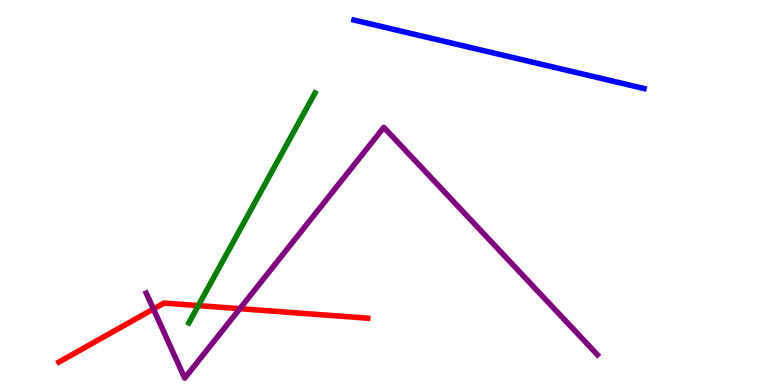[{'lines': ['blue', 'red'], 'intersections': []}, {'lines': ['green', 'red'], 'intersections': [{'x': 2.56, 'y': 2.06}]}, {'lines': ['purple', 'red'], 'intersections': [{'x': 1.98, 'y': 1.97}, {'x': 3.09, 'y': 1.98}]}, {'lines': ['blue', 'green'], 'intersections': []}, {'lines': ['blue', 'purple'], 'intersections': []}, {'lines': ['green', 'purple'], 'intersections': []}]